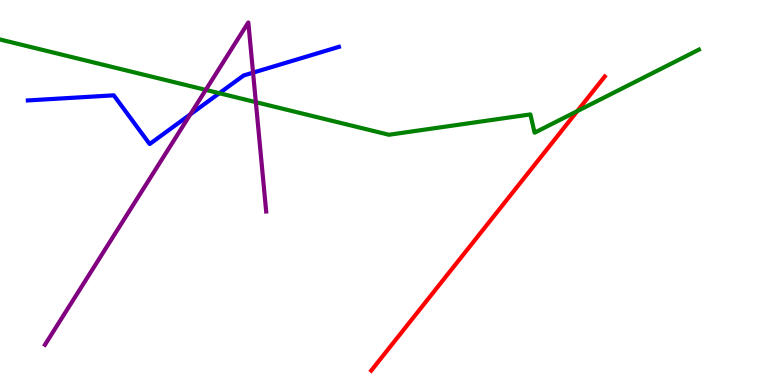[{'lines': ['blue', 'red'], 'intersections': []}, {'lines': ['green', 'red'], 'intersections': [{'x': 7.45, 'y': 7.11}]}, {'lines': ['purple', 'red'], 'intersections': []}, {'lines': ['blue', 'green'], 'intersections': [{'x': 2.83, 'y': 7.58}]}, {'lines': ['blue', 'purple'], 'intersections': [{'x': 2.46, 'y': 7.03}, {'x': 3.27, 'y': 8.11}]}, {'lines': ['green', 'purple'], 'intersections': [{'x': 2.66, 'y': 7.67}, {'x': 3.3, 'y': 7.35}]}]